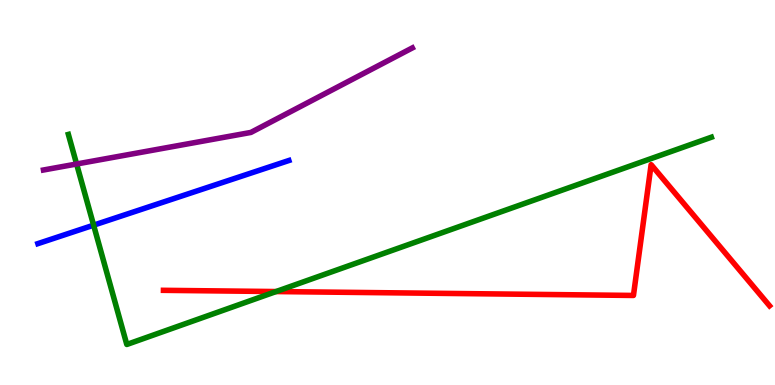[{'lines': ['blue', 'red'], 'intersections': []}, {'lines': ['green', 'red'], 'intersections': [{'x': 3.56, 'y': 2.43}]}, {'lines': ['purple', 'red'], 'intersections': []}, {'lines': ['blue', 'green'], 'intersections': [{'x': 1.21, 'y': 4.15}]}, {'lines': ['blue', 'purple'], 'intersections': []}, {'lines': ['green', 'purple'], 'intersections': [{'x': 0.988, 'y': 5.74}]}]